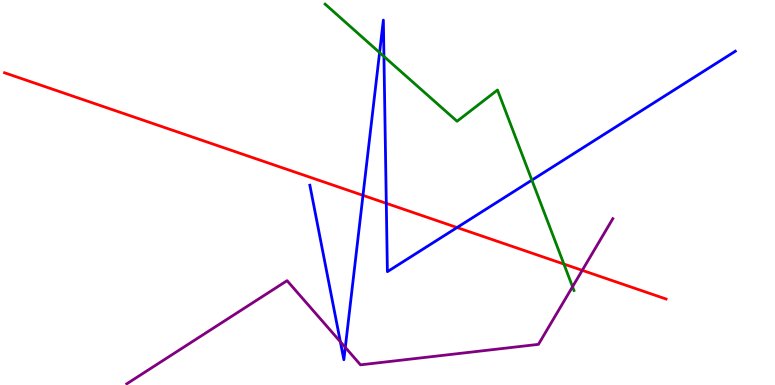[{'lines': ['blue', 'red'], 'intersections': [{'x': 4.68, 'y': 4.93}, {'x': 4.98, 'y': 4.72}, {'x': 5.9, 'y': 4.09}]}, {'lines': ['green', 'red'], 'intersections': [{'x': 7.28, 'y': 3.14}]}, {'lines': ['purple', 'red'], 'intersections': [{'x': 7.51, 'y': 2.98}]}, {'lines': ['blue', 'green'], 'intersections': [{'x': 4.9, 'y': 8.63}, {'x': 4.95, 'y': 8.53}, {'x': 6.86, 'y': 5.32}]}, {'lines': ['blue', 'purple'], 'intersections': [{'x': 4.39, 'y': 1.12}, {'x': 4.46, 'y': 0.976}]}, {'lines': ['green', 'purple'], 'intersections': [{'x': 7.39, 'y': 2.55}]}]